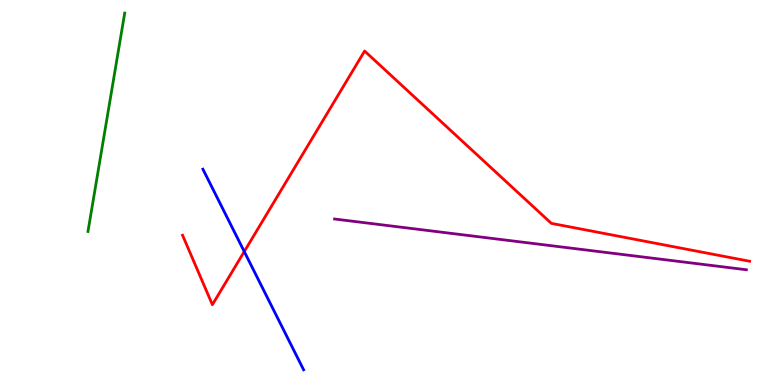[{'lines': ['blue', 'red'], 'intersections': [{'x': 3.15, 'y': 3.47}]}, {'lines': ['green', 'red'], 'intersections': []}, {'lines': ['purple', 'red'], 'intersections': []}, {'lines': ['blue', 'green'], 'intersections': []}, {'lines': ['blue', 'purple'], 'intersections': []}, {'lines': ['green', 'purple'], 'intersections': []}]